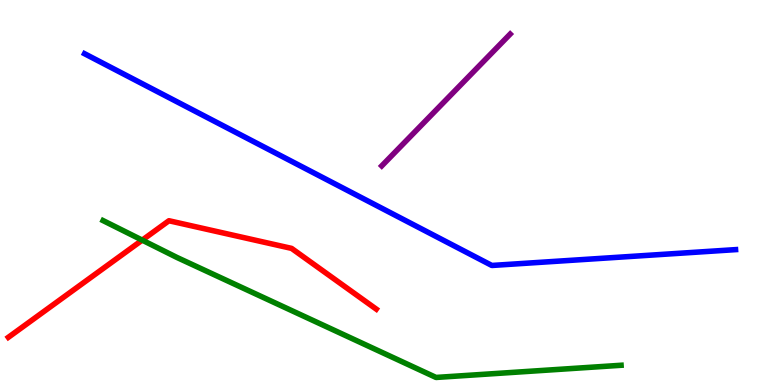[{'lines': ['blue', 'red'], 'intersections': []}, {'lines': ['green', 'red'], 'intersections': [{'x': 1.84, 'y': 3.76}]}, {'lines': ['purple', 'red'], 'intersections': []}, {'lines': ['blue', 'green'], 'intersections': []}, {'lines': ['blue', 'purple'], 'intersections': []}, {'lines': ['green', 'purple'], 'intersections': []}]